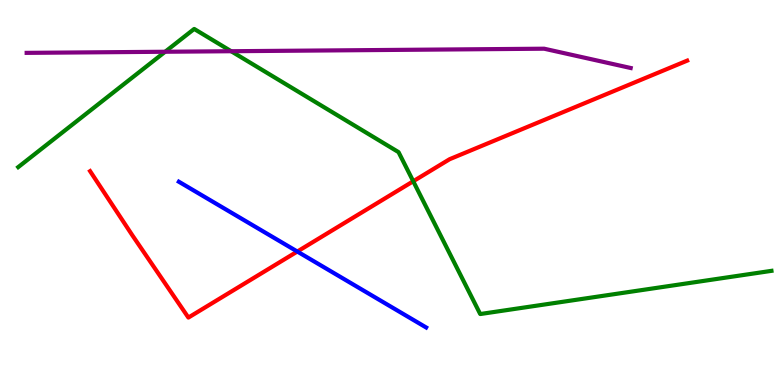[{'lines': ['blue', 'red'], 'intersections': [{'x': 3.84, 'y': 3.47}]}, {'lines': ['green', 'red'], 'intersections': [{'x': 5.33, 'y': 5.29}]}, {'lines': ['purple', 'red'], 'intersections': []}, {'lines': ['blue', 'green'], 'intersections': []}, {'lines': ['blue', 'purple'], 'intersections': []}, {'lines': ['green', 'purple'], 'intersections': [{'x': 2.13, 'y': 8.66}, {'x': 2.98, 'y': 8.67}]}]